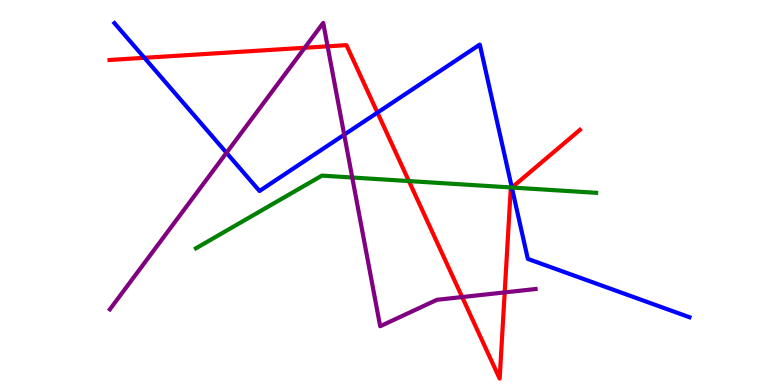[{'lines': ['blue', 'red'], 'intersections': [{'x': 1.86, 'y': 8.5}, {'x': 4.87, 'y': 7.07}, {'x': 6.6, 'y': 5.13}]}, {'lines': ['green', 'red'], 'intersections': [{'x': 5.28, 'y': 5.3}, {'x': 6.61, 'y': 5.13}]}, {'lines': ['purple', 'red'], 'intersections': [{'x': 3.93, 'y': 8.76}, {'x': 4.23, 'y': 8.8}, {'x': 5.96, 'y': 2.28}, {'x': 6.51, 'y': 2.41}]}, {'lines': ['blue', 'green'], 'intersections': [{'x': 6.6, 'y': 5.13}]}, {'lines': ['blue', 'purple'], 'intersections': [{'x': 2.92, 'y': 6.03}, {'x': 4.44, 'y': 6.5}]}, {'lines': ['green', 'purple'], 'intersections': [{'x': 4.55, 'y': 5.39}]}]